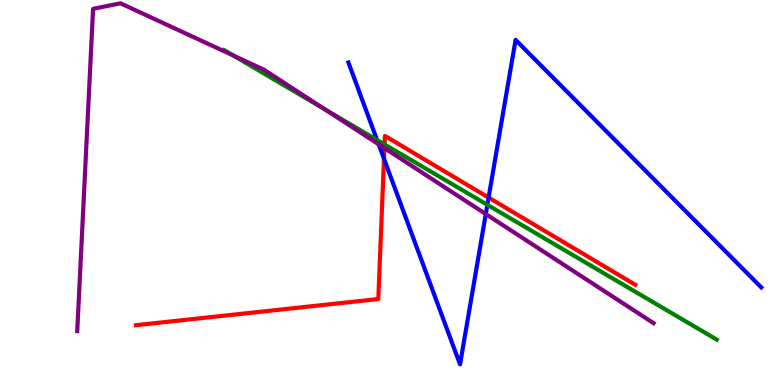[{'lines': ['blue', 'red'], 'intersections': [{'x': 4.95, 'y': 5.88}, {'x': 6.3, 'y': 4.87}]}, {'lines': ['green', 'red'], 'intersections': [{'x': 4.96, 'y': 6.25}]}, {'lines': ['purple', 'red'], 'intersections': [{'x': 4.96, 'y': 6.15}]}, {'lines': ['blue', 'green'], 'intersections': [{'x': 4.87, 'y': 6.36}, {'x': 6.29, 'y': 4.68}]}, {'lines': ['blue', 'purple'], 'intersections': [{'x': 4.89, 'y': 6.25}, {'x': 6.27, 'y': 4.44}]}, {'lines': ['green', 'purple'], 'intersections': [{'x': 3.01, 'y': 8.56}, {'x': 4.19, 'y': 7.16}]}]